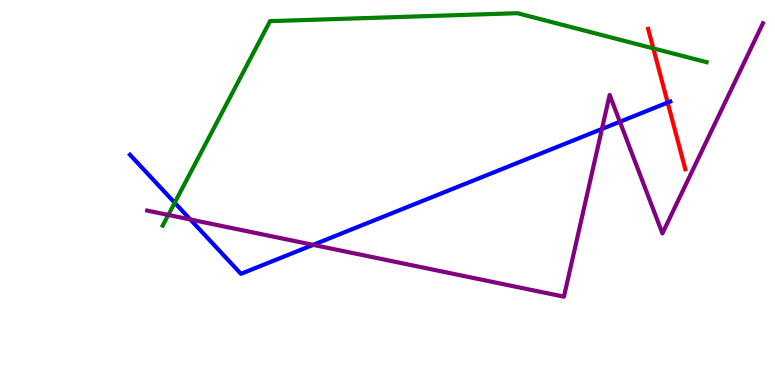[{'lines': ['blue', 'red'], 'intersections': [{'x': 8.62, 'y': 7.34}]}, {'lines': ['green', 'red'], 'intersections': [{'x': 8.43, 'y': 8.74}]}, {'lines': ['purple', 'red'], 'intersections': []}, {'lines': ['blue', 'green'], 'intersections': [{'x': 2.25, 'y': 4.73}]}, {'lines': ['blue', 'purple'], 'intersections': [{'x': 2.46, 'y': 4.3}, {'x': 4.04, 'y': 3.64}, {'x': 7.77, 'y': 6.65}, {'x': 8.0, 'y': 6.84}]}, {'lines': ['green', 'purple'], 'intersections': [{'x': 2.17, 'y': 4.42}]}]